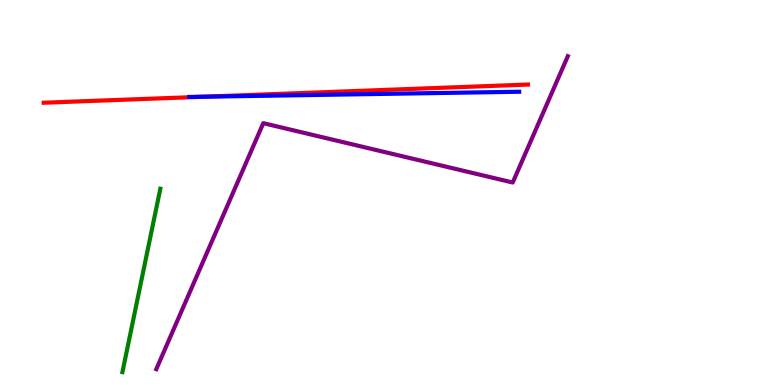[{'lines': ['blue', 'red'], 'intersections': [{'x': 2.62, 'y': 7.49}]}, {'lines': ['green', 'red'], 'intersections': []}, {'lines': ['purple', 'red'], 'intersections': []}, {'lines': ['blue', 'green'], 'intersections': []}, {'lines': ['blue', 'purple'], 'intersections': []}, {'lines': ['green', 'purple'], 'intersections': []}]